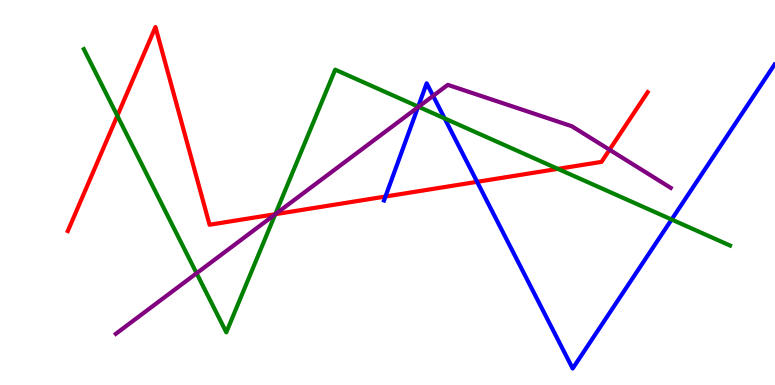[{'lines': ['blue', 'red'], 'intersections': [{'x': 4.97, 'y': 4.9}, {'x': 6.16, 'y': 5.28}]}, {'lines': ['green', 'red'], 'intersections': [{'x': 1.51, 'y': 6.99}, {'x': 3.55, 'y': 4.44}, {'x': 7.2, 'y': 5.61}]}, {'lines': ['purple', 'red'], 'intersections': [{'x': 3.55, 'y': 4.44}, {'x': 7.86, 'y': 6.11}]}, {'lines': ['blue', 'green'], 'intersections': [{'x': 5.4, 'y': 7.23}, {'x': 5.74, 'y': 6.92}, {'x': 8.67, 'y': 4.3}]}, {'lines': ['blue', 'purple'], 'intersections': [{'x': 5.39, 'y': 7.22}, {'x': 5.59, 'y': 7.51}]}, {'lines': ['green', 'purple'], 'intersections': [{'x': 2.54, 'y': 2.9}, {'x': 3.55, 'y': 4.44}, {'x': 5.4, 'y': 7.23}]}]